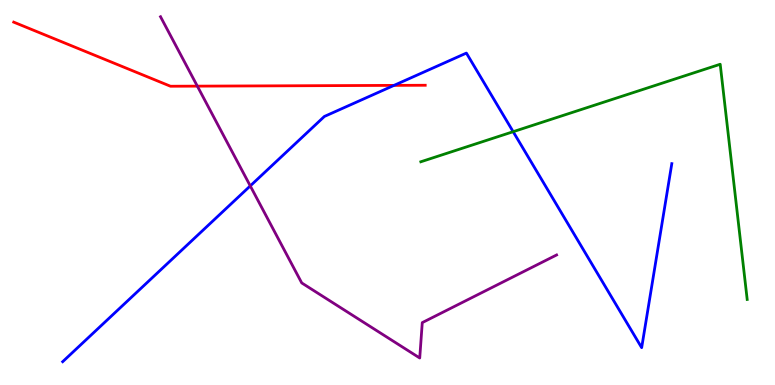[{'lines': ['blue', 'red'], 'intersections': [{'x': 5.08, 'y': 7.78}]}, {'lines': ['green', 'red'], 'intersections': []}, {'lines': ['purple', 'red'], 'intersections': [{'x': 2.55, 'y': 7.76}]}, {'lines': ['blue', 'green'], 'intersections': [{'x': 6.62, 'y': 6.58}]}, {'lines': ['blue', 'purple'], 'intersections': [{'x': 3.23, 'y': 5.17}]}, {'lines': ['green', 'purple'], 'intersections': []}]